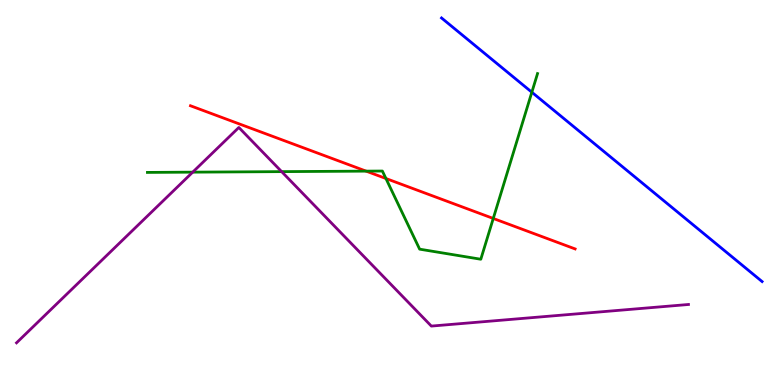[{'lines': ['blue', 'red'], 'intersections': []}, {'lines': ['green', 'red'], 'intersections': [{'x': 4.72, 'y': 5.55}, {'x': 4.98, 'y': 5.36}, {'x': 6.36, 'y': 4.33}]}, {'lines': ['purple', 'red'], 'intersections': []}, {'lines': ['blue', 'green'], 'intersections': [{'x': 6.86, 'y': 7.6}]}, {'lines': ['blue', 'purple'], 'intersections': []}, {'lines': ['green', 'purple'], 'intersections': [{'x': 2.49, 'y': 5.53}, {'x': 3.63, 'y': 5.54}]}]